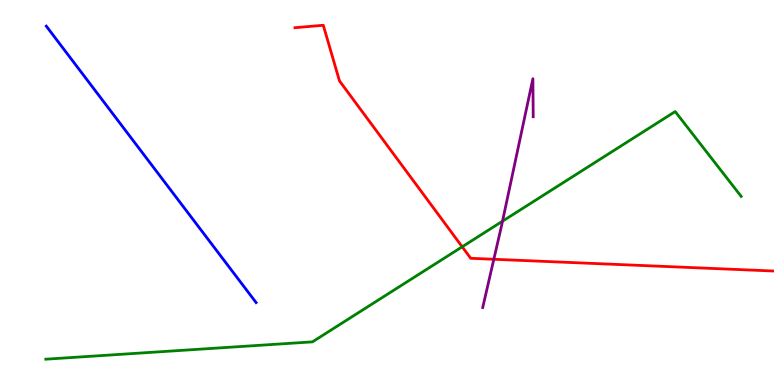[{'lines': ['blue', 'red'], 'intersections': []}, {'lines': ['green', 'red'], 'intersections': [{'x': 5.96, 'y': 3.59}]}, {'lines': ['purple', 'red'], 'intersections': [{'x': 6.37, 'y': 3.27}]}, {'lines': ['blue', 'green'], 'intersections': []}, {'lines': ['blue', 'purple'], 'intersections': []}, {'lines': ['green', 'purple'], 'intersections': [{'x': 6.48, 'y': 4.25}]}]